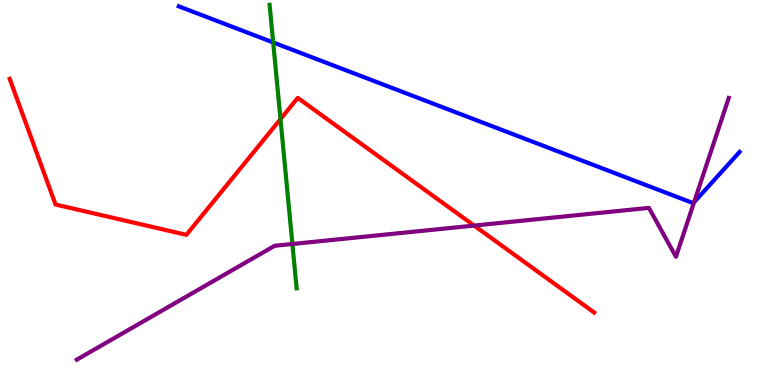[{'lines': ['blue', 'red'], 'intersections': []}, {'lines': ['green', 'red'], 'intersections': [{'x': 3.62, 'y': 6.91}]}, {'lines': ['purple', 'red'], 'intersections': [{'x': 6.12, 'y': 4.14}]}, {'lines': ['blue', 'green'], 'intersections': [{'x': 3.53, 'y': 8.9}]}, {'lines': ['blue', 'purple'], 'intersections': [{'x': 8.96, 'y': 4.75}]}, {'lines': ['green', 'purple'], 'intersections': [{'x': 3.77, 'y': 3.66}]}]